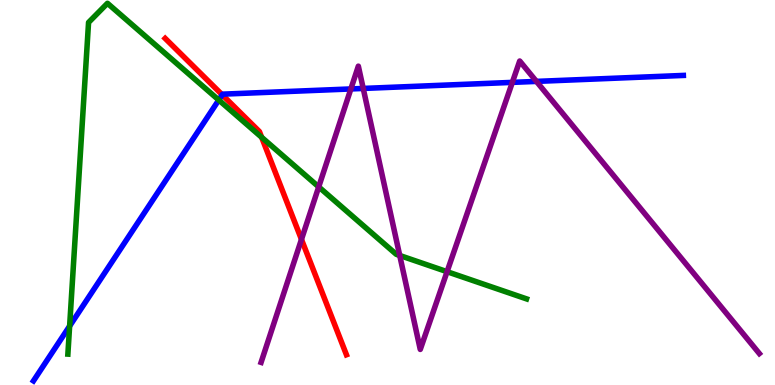[{'lines': ['blue', 'red'], 'intersections': [{'x': 2.87, 'y': 7.54}]}, {'lines': ['green', 'red'], 'intersections': [{'x': 3.38, 'y': 6.43}]}, {'lines': ['purple', 'red'], 'intersections': [{'x': 3.89, 'y': 3.78}]}, {'lines': ['blue', 'green'], 'intersections': [{'x': 0.898, 'y': 1.53}, {'x': 2.82, 'y': 7.4}]}, {'lines': ['blue', 'purple'], 'intersections': [{'x': 4.53, 'y': 7.69}, {'x': 4.69, 'y': 7.7}, {'x': 6.61, 'y': 7.86}, {'x': 6.92, 'y': 7.89}]}, {'lines': ['green', 'purple'], 'intersections': [{'x': 4.11, 'y': 5.15}, {'x': 5.16, 'y': 3.36}, {'x': 5.77, 'y': 2.94}]}]